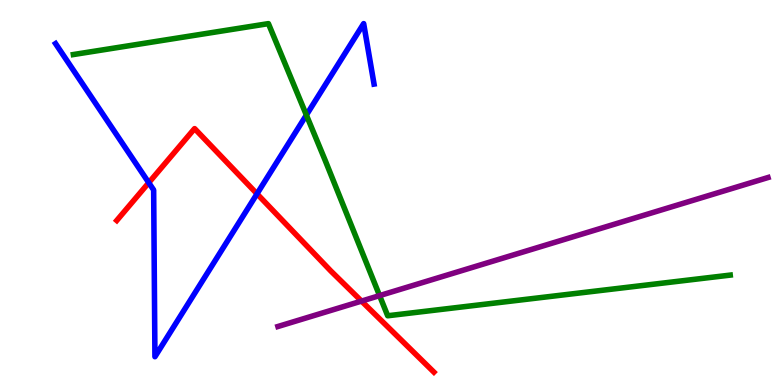[{'lines': ['blue', 'red'], 'intersections': [{'x': 1.92, 'y': 5.25}, {'x': 3.32, 'y': 4.97}]}, {'lines': ['green', 'red'], 'intersections': []}, {'lines': ['purple', 'red'], 'intersections': [{'x': 4.66, 'y': 2.18}]}, {'lines': ['blue', 'green'], 'intersections': [{'x': 3.95, 'y': 7.01}]}, {'lines': ['blue', 'purple'], 'intersections': []}, {'lines': ['green', 'purple'], 'intersections': [{'x': 4.9, 'y': 2.32}]}]